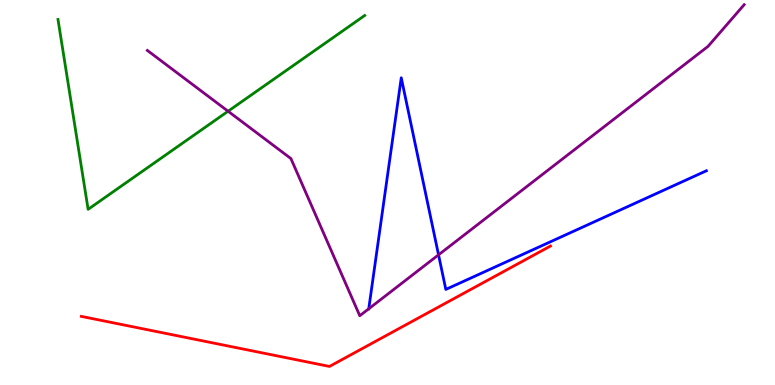[{'lines': ['blue', 'red'], 'intersections': []}, {'lines': ['green', 'red'], 'intersections': []}, {'lines': ['purple', 'red'], 'intersections': []}, {'lines': ['blue', 'green'], 'intersections': []}, {'lines': ['blue', 'purple'], 'intersections': [{'x': 4.76, 'y': 1.98}, {'x': 5.66, 'y': 3.38}]}, {'lines': ['green', 'purple'], 'intersections': [{'x': 2.94, 'y': 7.11}]}]